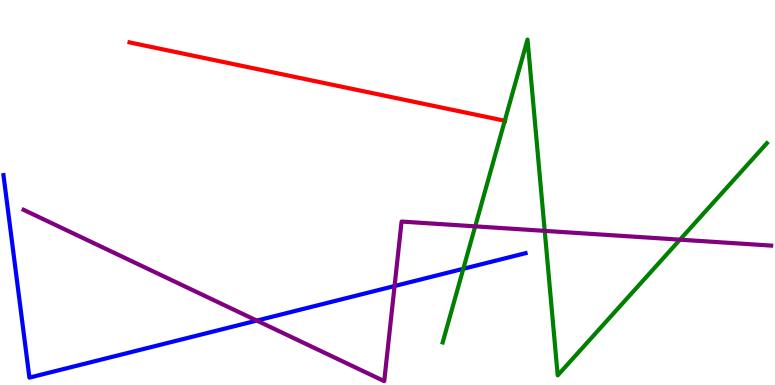[{'lines': ['blue', 'red'], 'intersections': []}, {'lines': ['green', 'red'], 'intersections': [{'x': 6.51, 'y': 6.86}]}, {'lines': ['purple', 'red'], 'intersections': []}, {'lines': ['blue', 'green'], 'intersections': [{'x': 5.98, 'y': 3.02}]}, {'lines': ['blue', 'purple'], 'intersections': [{'x': 3.31, 'y': 1.67}, {'x': 5.09, 'y': 2.57}]}, {'lines': ['green', 'purple'], 'intersections': [{'x': 6.13, 'y': 4.12}, {'x': 7.03, 'y': 4.0}, {'x': 8.77, 'y': 3.77}]}]